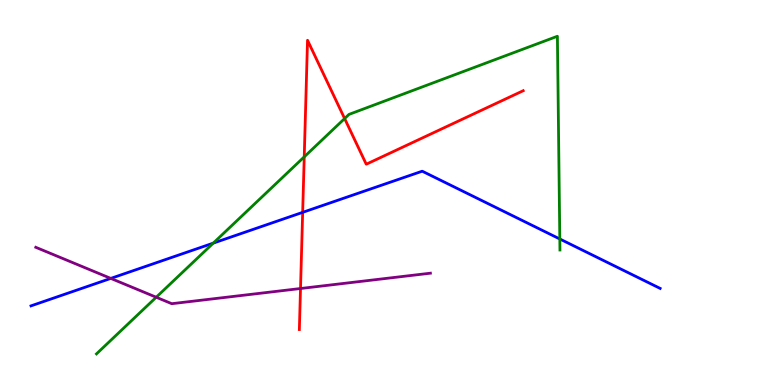[{'lines': ['blue', 'red'], 'intersections': [{'x': 3.91, 'y': 4.48}]}, {'lines': ['green', 'red'], 'intersections': [{'x': 3.93, 'y': 5.93}, {'x': 4.45, 'y': 6.92}]}, {'lines': ['purple', 'red'], 'intersections': [{'x': 3.88, 'y': 2.51}]}, {'lines': ['blue', 'green'], 'intersections': [{'x': 2.75, 'y': 3.69}, {'x': 7.22, 'y': 3.79}]}, {'lines': ['blue', 'purple'], 'intersections': [{'x': 1.43, 'y': 2.77}]}, {'lines': ['green', 'purple'], 'intersections': [{'x': 2.02, 'y': 2.28}]}]